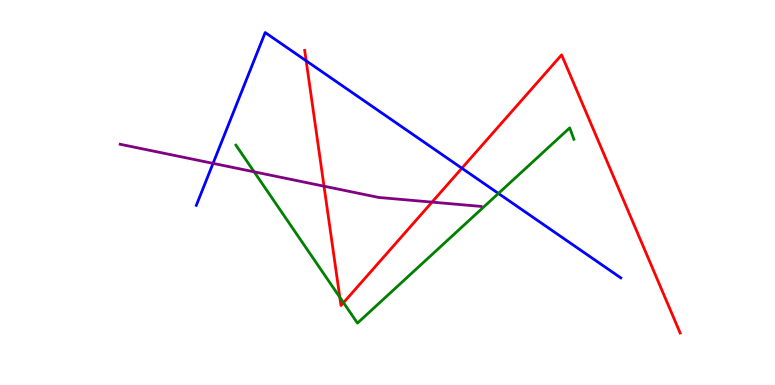[{'lines': ['blue', 'red'], 'intersections': [{'x': 3.95, 'y': 8.42}, {'x': 5.96, 'y': 5.63}]}, {'lines': ['green', 'red'], 'intersections': [{'x': 4.38, 'y': 2.28}, {'x': 4.43, 'y': 2.14}]}, {'lines': ['purple', 'red'], 'intersections': [{'x': 4.18, 'y': 5.16}, {'x': 5.57, 'y': 4.75}]}, {'lines': ['blue', 'green'], 'intersections': [{'x': 6.43, 'y': 4.98}]}, {'lines': ['blue', 'purple'], 'intersections': [{'x': 2.75, 'y': 5.76}]}, {'lines': ['green', 'purple'], 'intersections': [{'x': 3.28, 'y': 5.54}]}]